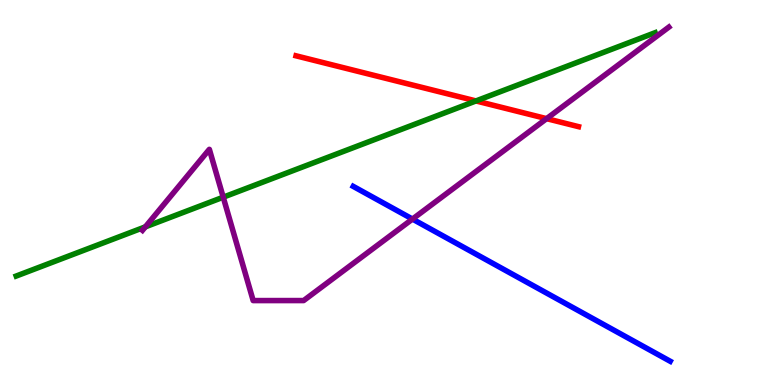[{'lines': ['blue', 'red'], 'intersections': []}, {'lines': ['green', 'red'], 'intersections': [{'x': 6.14, 'y': 7.38}]}, {'lines': ['purple', 'red'], 'intersections': [{'x': 7.05, 'y': 6.92}]}, {'lines': ['blue', 'green'], 'intersections': []}, {'lines': ['blue', 'purple'], 'intersections': [{'x': 5.32, 'y': 4.31}]}, {'lines': ['green', 'purple'], 'intersections': [{'x': 1.88, 'y': 4.11}, {'x': 2.88, 'y': 4.88}]}]